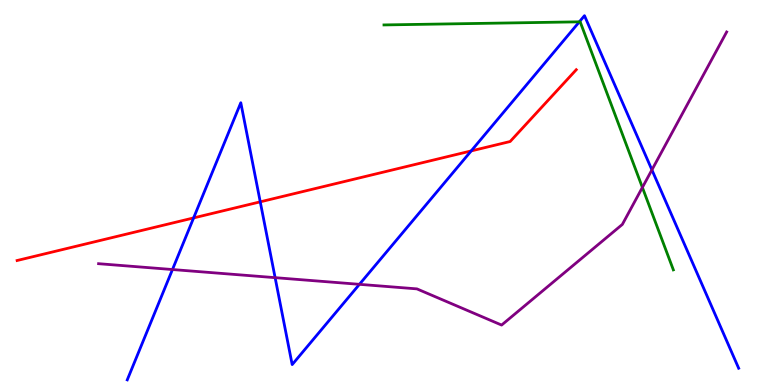[{'lines': ['blue', 'red'], 'intersections': [{'x': 2.5, 'y': 4.34}, {'x': 3.36, 'y': 4.76}, {'x': 6.08, 'y': 6.08}]}, {'lines': ['green', 'red'], 'intersections': []}, {'lines': ['purple', 'red'], 'intersections': []}, {'lines': ['blue', 'green'], 'intersections': [{'x': 7.48, 'y': 9.43}]}, {'lines': ['blue', 'purple'], 'intersections': [{'x': 2.23, 'y': 3.0}, {'x': 3.55, 'y': 2.79}, {'x': 4.64, 'y': 2.61}, {'x': 8.41, 'y': 5.59}]}, {'lines': ['green', 'purple'], 'intersections': [{'x': 8.29, 'y': 5.13}]}]